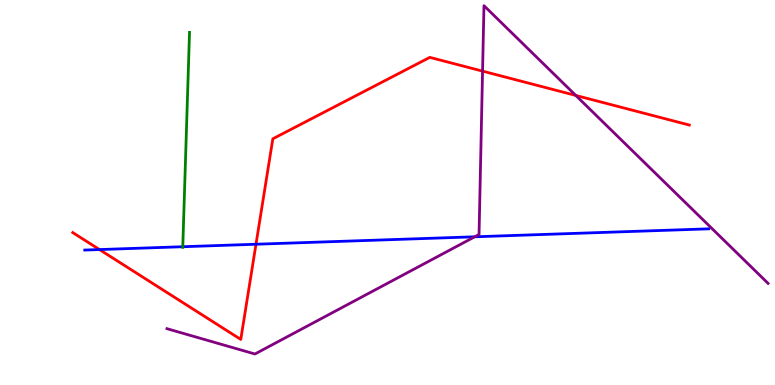[{'lines': ['blue', 'red'], 'intersections': [{'x': 1.28, 'y': 3.52}, {'x': 3.3, 'y': 3.66}]}, {'lines': ['green', 'red'], 'intersections': []}, {'lines': ['purple', 'red'], 'intersections': [{'x': 6.23, 'y': 8.15}, {'x': 7.43, 'y': 7.52}]}, {'lines': ['blue', 'green'], 'intersections': [{'x': 2.36, 'y': 3.59}]}, {'lines': ['blue', 'purple'], 'intersections': [{'x': 6.13, 'y': 3.85}]}, {'lines': ['green', 'purple'], 'intersections': []}]